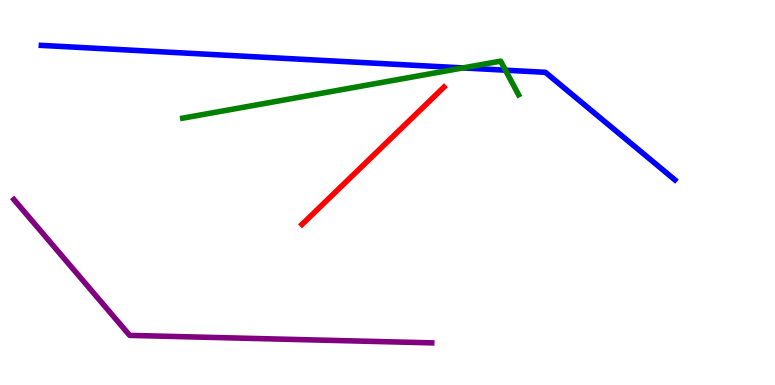[{'lines': ['blue', 'red'], 'intersections': []}, {'lines': ['green', 'red'], 'intersections': []}, {'lines': ['purple', 'red'], 'intersections': []}, {'lines': ['blue', 'green'], 'intersections': [{'x': 5.97, 'y': 8.24}, {'x': 6.52, 'y': 8.18}]}, {'lines': ['blue', 'purple'], 'intersections': []}, {'lines': ['green', 'purple'], 'intersections': []}]